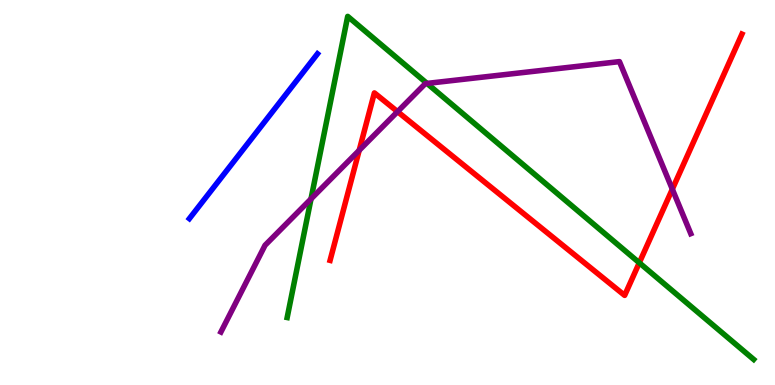[{'lines': ['blue', 'red'], 'intersections': []}, {'lines': ['green', 'red'], 'intersections': [{'x': 8.25, 'y': 3.17}]}, {'lines': ['purple', 'red'], 'intersections': [{'x': 4.63, 'y': 6.1}, {'x': 5.13, 'y': 7.1}, {'x': 8.68, 'y': 5.09}]}, {'lines': ['blue', 'green'], 'intersections': []}, {'lines': ['blue', 'purple'], 'intersections': []}, {'lines': ['green', 'purple'], 'intersections': [{'x': 4.01, 'y': 4.83}, {'x': 5.51, 'y': 7.83}]}]